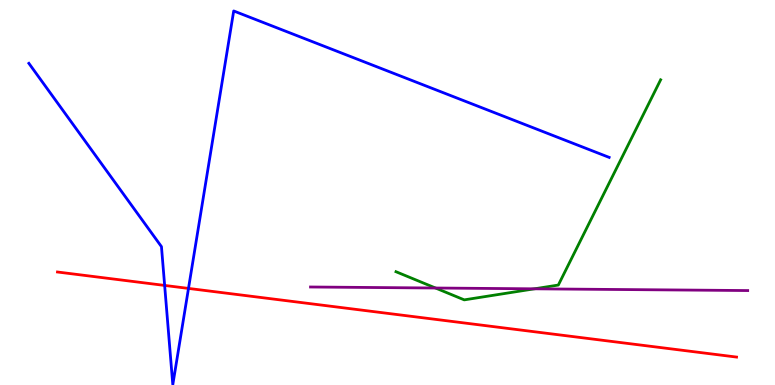[{'lines': ['blue', 'red'], 'intersections': [{'x': 2.12, 'y': 2.59}, {'x': 2.43, 'y': 2.51}]}, {'lines': ['green', 'red'], 'intersections': []}, {'lines': ['purple', 'red'], 'intersections': []}, {'lines': ['blue', 'green'], 'intersections': []}, {'lines': ['blue', 'purple'], 'intersections': []}, {'lines': ['green', 'purple'], 'intersections': [{'x': 5.62, 'y': 2.52}, {'x': 6.9, 'y': 2.5}]}]